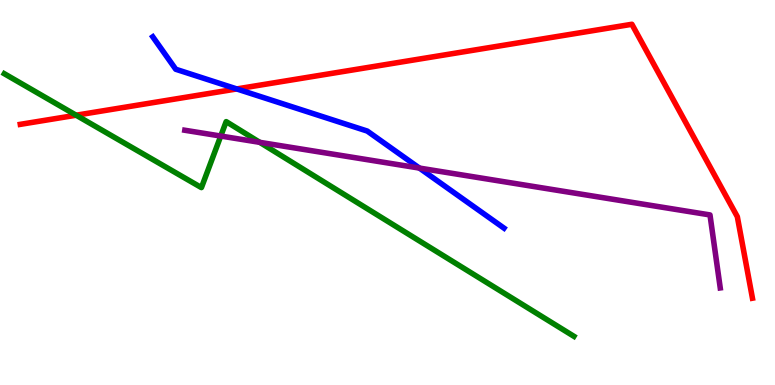[{'lines': ['blue', 'red'], 'intersections': [{'x': 3.05, 'y': 7.69}]}, {'lines': ['green', 'red'], 'intersections': [{'x': 0.982, 'y': 7.01}]}, {'lines': ['purple', 'red'], 'intersections': []}, {'lines': ['blue', 'green'], 'intersections': []}, {'lines': ['blue', 'purple'], 'intersections': [{'x': 5.41, 'y': 5.63}]}, {'lines': ['green', 'purple'], 'intersections': [{'x': 2.85, 'y': 6.47}, {'x': 3.35, 'y': 6.3}]}]